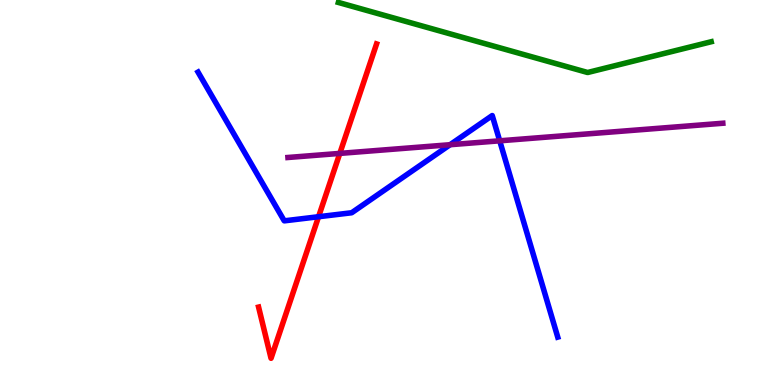[{'lines': ['blue', 'red'], 'intersections': [{'x': 4.11, 'y': 4.37}]}, {'lines': ['green', 'red'], 'intersections': []}, {'lines': ['purple', 'red'], 'intersections': [{'x': 4.38, 'y': 6.02}]}, {'lines': ['blue', 'green'], 'intersections': []}, {'lines': ['blue', 'purple'], 'intersections': [{'x': 5.81, 'y': 6.24}, {'x': 6.45, 'y': 6.34}]}, {'lines': ['green', 'purple'], 'intersections': []}]